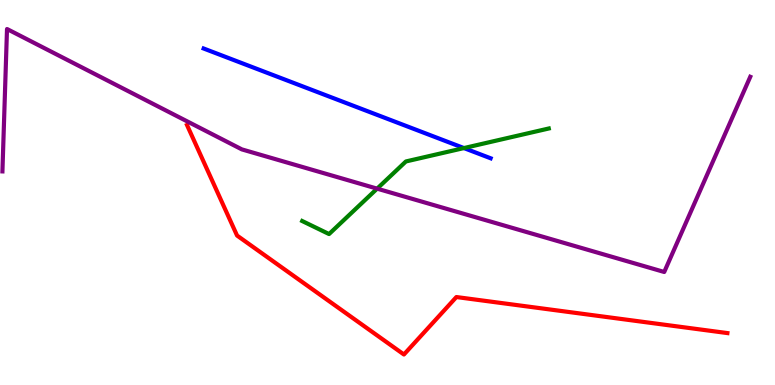[{'lines': ['blue', 'red'], 'intersections': []}, {'lines': ['green', 'red'], 'intersections': []}, {'lines': ['purple', 'red'], 'intersections': []}, {'lines': ['blue', 'green'], 'intersections': [{'x': 5.99, 'y': 6.15}]}, {'lines': ['blue', 'purple'], 'intersections': []}, {'lines': ['green', 'purple'], 'intersections': [{'x': 4.87, 'y': 5.1}]}]